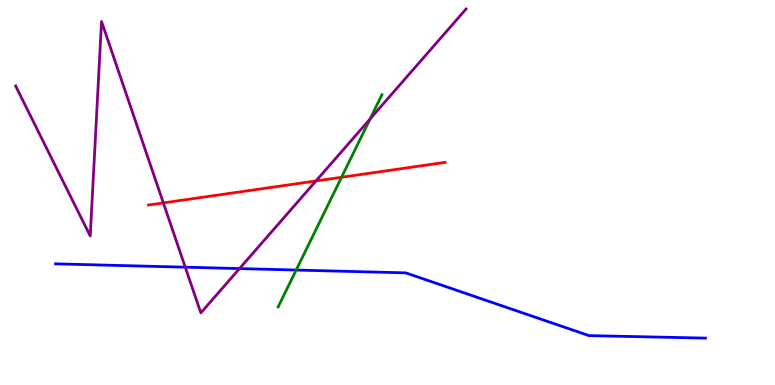[{'lines': ['blue', 'red'], 'intersections': []}, {'lines': ['green', 'red'], 'intersections': [{'x': 4.41, 'y': 5.4}]}, {'lines': ['purple', 'red'], 'intersections': [{'x': 2.11, 'y': 4.73}, {'x': 4.08, 'y': 5.3}]}, {'lines': ['blue', 'green'], 'intersections': [{'x': 3.82, 'y': 2.99}]}, {'lines': ['blue', 'purple'], 'intersections': [{'x': 2.39, 'y': 3.06}, {'x': 3.09, 'y': 3.02}]}, {'lines': ['green', 'purple'], 'intersections': [{'x': 4.77, 'y': 6.91}]}]